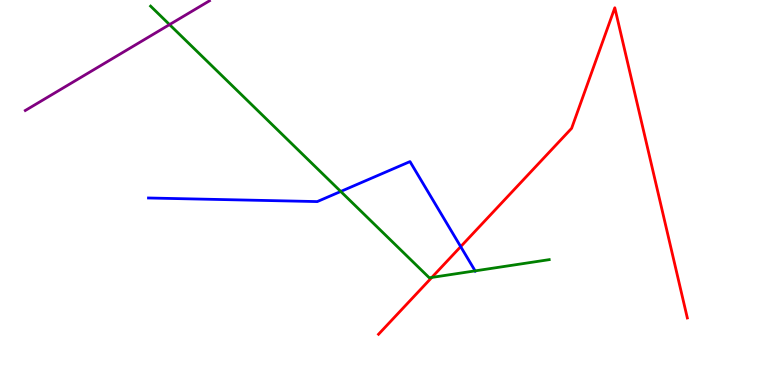[{'lines': ['blue', 'red'], 'intersections': [{'x': 5.94, 'y': 3.59}]}, {'lines': ['green', 'red'], 'intersections': [{'x': 5.57, 'y': 2.79}]}, {'lines': ['purple', 'red'], 'intersections': []}, {'lines': ['blue', 'green'], 'intersections': [{'x': 4.4, 'y': 5.03}, {'x': 6.13, 'y': 2.96}]}, {'lines': ['blue', 'purple'], 'intersections': []}, {'lines': ['green', 'purple'], 'intersections': [{'x': 2.19, 'y': 9.36}]}]